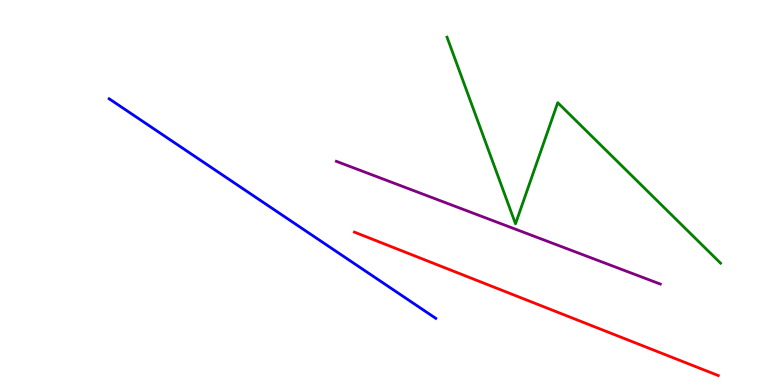[{'lines': ['blue', 'red'], 'intersections': []}, {'lines': ['green', 'red'], 'intersections': []}, {'lines': ['purple', 'red'], 'intersections': []}, {'lines': ['blue', 'green'], 'intersections': []}, {'lines': ['blue', 'purple'], 'intersections': []}, {'lines': ['green', 'purple'], 'intersections': []}]